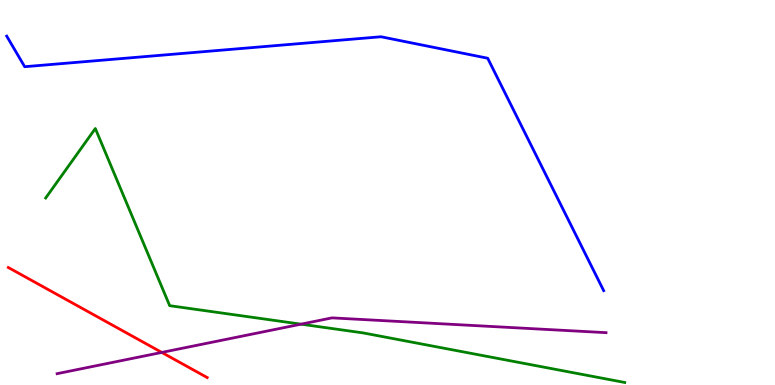[{'lines': ['blue', 'red'], 'intersections': []}, {'lines': ['green', 'red'], 'intersections': []}, {'lines': ['purple', 'red'], 'intersections': [{'x': 2.09, 'y': 0.846}]}, {'lines': ['blue', 'green'], 'intersections': []}, {'lines': ['blue', 'purple'], 'intersections': []}, {'lines': ['green', 'purple'], 'intersections': [{'x': 3.88, 'y': 1.58}]}]